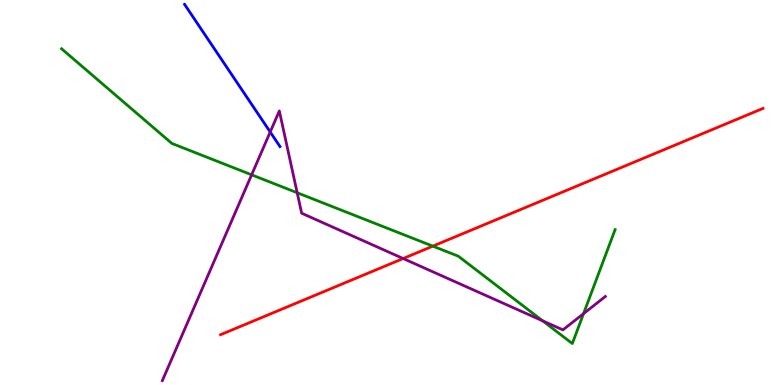[{'lines': ['blue', 'red'], 'intersections': []}, {'lines': ['green', 'red'], 'intersections': [{'x': 5.58, 'y': 3.61}]}, {'lines': ['purple', 'red'], 'intersections': [{'x': 5.2, 'y': 3.28}]}, {'lines': ['blue', 'green'], 'intersections': []}, {'lines': ['blue', 'purple'], 'intersections': [{'x': 3.49, 'y': 6.57}]}, {'lines': ['green', 'purple'], 'intersections': [{'x': 3.25, 'y': 5.46}, {'x': 3.83, 'y': 4.99}, {'x': 7.0, 'y': 1.67}, {'x': 7.53, 'y': 1.85}]}]